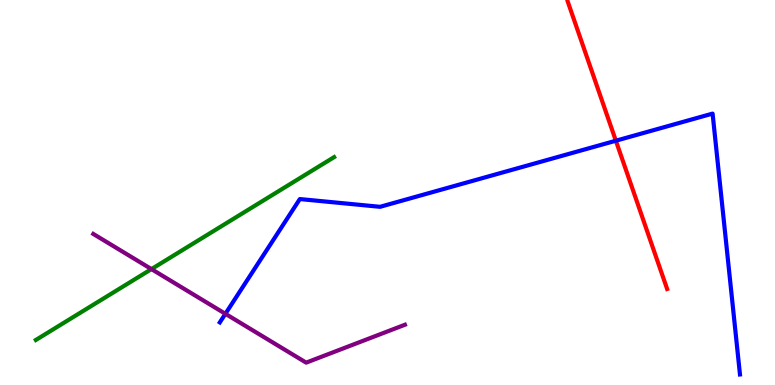[{'lines': ['blue', 'red'], 'intersections': [{'x': 7.95, 'y': 6.34}]}, {'lines': ['green', 'red'], 'intersections': []}, {'lines': ['purple', 'red'], 'intersections': []}, {'lines': ['blue', 'green'], 'intersections': []}, {'lines': ['blue', 'purple'], 'intersections': [{'x': 2.91, 'y': 1.85}]}, {'lines': ['green', 'purple'], 'intersections': [{'x': 1.95, 'y': 3.01}]}]